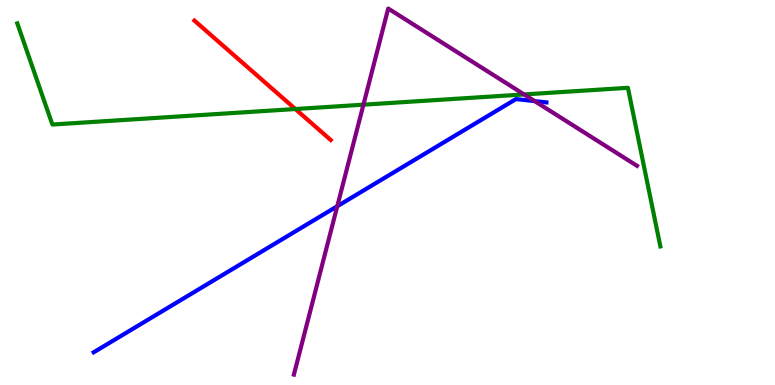[{'lines': ['blue', 'red'], 'intersections': []}, {'lines': ['green', 'red'], 'intersections': [{'x': 3.81, 'y': 7.17}]}, {'lines': ['purple', 'red'], 'intersections': []}, {'lines': ['blue', 'green'], 'intersections': []}, {'lines': ['blue', 'purple'], 'intersections': [{'x': 4.35, 'y': 4.64}, {'x': 6.9, 'y': 7.37}]}, {'lines': ['green', 'purple'], 'intersections': [{'x': 4.69, 'y': 7.28}, {'x': 6.76, 'y': 7.55}]}]